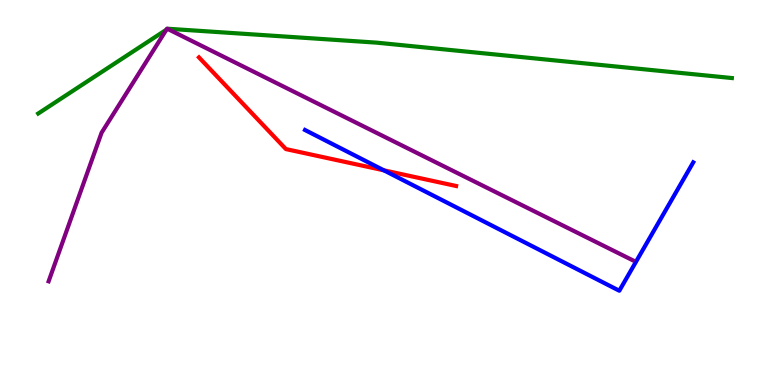[{'lines': ['blue', 'red'], 'intersections': [{'x': 4.95, 'y': 5.58}]}, {'lines': ['green', 'red'], 'intersections': []}, {'lines': ['purple', 'red'], 'intersections': []}, {'lines': ['blue', 'green'], 'intersections': []}, {'lines': ['blue', 'purple'], 'intersections': []}, {'lines': ['green', 'purple'], 'intersections': [{'x': 2.15, 'y': 9.23}, {'x': 2.16, 'y': 9.25}]}]